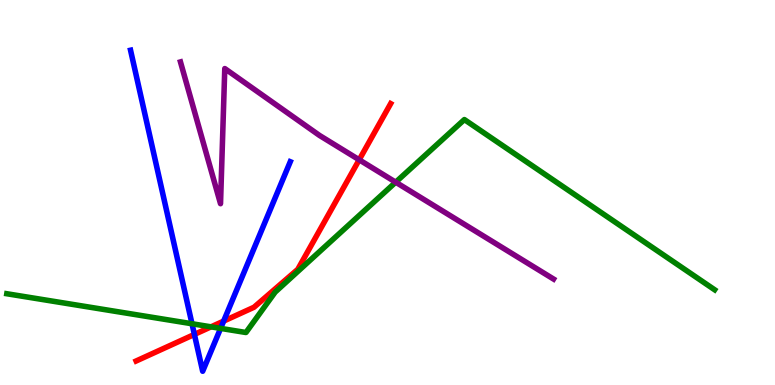[{'lines': ['blue', 'red'], 'intersections': [{'x': 2.51, 'y': 1.31}, {'x': 2.89, 'y': 1.66}]}, {'lines': ['green', 'red'], 'intersections': [{'x': 2.72, 'y': 1.51}]}, {'lines': ['purple', 'red'], 'intersections': [{'x': 4.63, 'y': 5.85}]}, {'lines': ['blue', 'green'], 'intersections': [{'x': 2.48, 'y': 1.59}, {'x': 2.85, 'y': 1.47}]}, {'lines': ['blue', 'purple'], 'intersections': []}, {'lines': ['green', 'purple'], 'intersections': [{'x': 5.11, 'y': 5.27}]}]